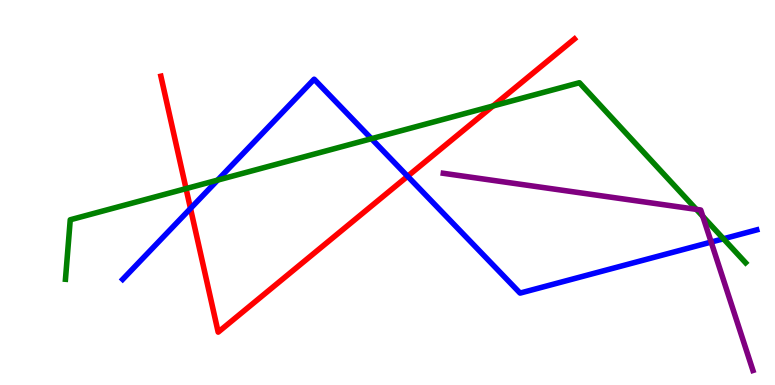[{'lines': ['blue', 'red'], 'intersections': [{'x': 2.46, 'y': 4.59}, {'x': 5.26, 'y': 5.42}]}, {'lines': ['green', 'red'], 'intersections': [{'x': 2.4, 'y': 5.1}, {'x': 6.36, 'y': 7.25}]}, {'lines': ['purple', 'red'], 'intersections': []}, {'lines': ['blue', 'green'], 'intersections': [{'x': 2.81, 'y': 5.32}, {'x': 4.79, 'y': 6.4}, {'x': 9.34, 'y': 3.8}]}, {'lines': ['blue', 'purple'], 'intersections': [{'x': 9.18, 'y': 3.71}]}, {'lines': ['green', 'purple'], 'intersections': [{'x': 8.98, 'y': 4.56}, {'x': 9.07, 'y': 4.38}]}]